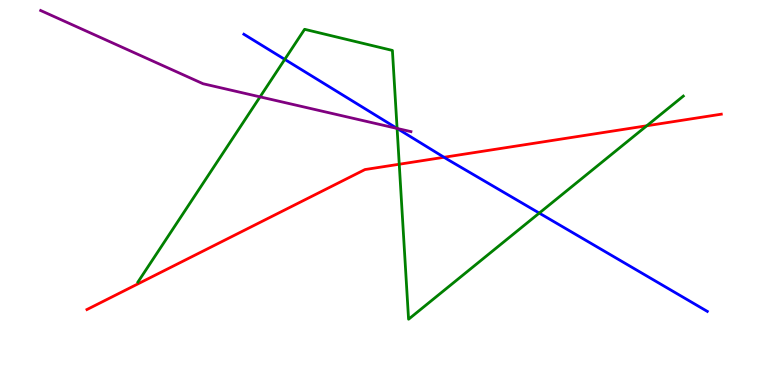[{'lines': ['blue', 'red'], 'intersections': [{'x': 5.73, 'y': 5.91}]}, {'lines': ['green', 'red'], 'intersections': [{'x': 5.15, 'y': 5.73}, {'x': 8.35, 'y': 6.73}]}, {'lines': ['purple', 'red'], 'intersections': []}, {'lines': ['blue', 'green'], 'intersections': [{'x': 3.67, 'y': 8.46}, {'x': 5.12, 'y': 6.66}, {'x': 6.96, 'y': 4.47}]}, {'lines': ['blue', 'purple'], 'intersections': [{'x': 5.12, 'y': 6.66}]}, {'lines': ['green', 'purple'], 'intersections': [{'x': 3.36, 'y': 7.48}, {'x': 5.12, 'y': 6.66}]}]